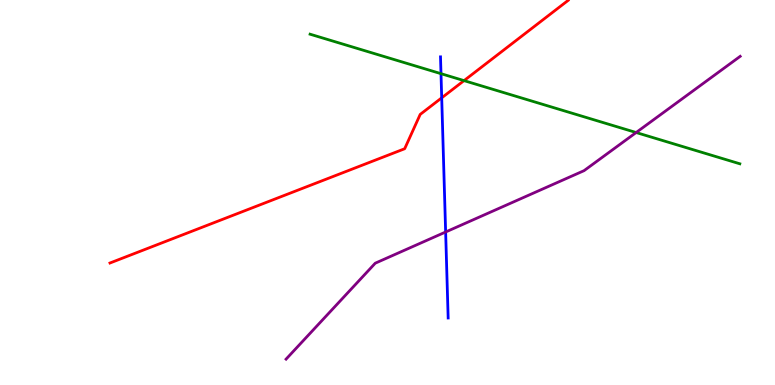[{'lines': ['blue', 'red'], 'intersections': [{'x': 5.7, 'y': 7.46}]}, {'lines': ['green', 'red'], 'intersections': [{'x': 5.99, 'y': 7.91}]}, {'lines': ['purple', 'red'], 'intersections': []}, {'lines': ['blue', 'green'], 'intersections': [{'x': 5.69, 'y': 8.09}]}, {'lines': ['blue', 'purple'], 'intersections': [{'x': 5.75, 'y': 3.97}]}, {'lines': ['green', 'purple'], 'intersections': [{'x': 8.21, 'y': 6.56}]}]